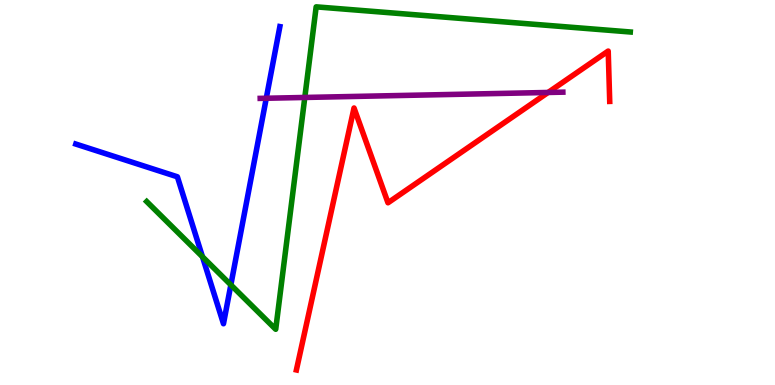[{'lines': ['blue', 'red'], 'intersections': []}, {'lines': ['green', 'red'], 'intersections': []}, {'lines': ['purple', 'red'], 'intersections': [{'x': 7.07, 'y': 7.6}]}, {'lines': ['blue', 'green'], 'intersections': [{'x': 2.61, 'y': 3.33}, {'x': 2.98, 'y': 2.6}]}, {'lines': ['blue', 'purple'], 'intersections': [{'x': 3.44, 'y': 7.45}]}, {'lines': ['green', 'purple'], 'intersections': [{'x': 3.93, 'y': 7.47}]}]